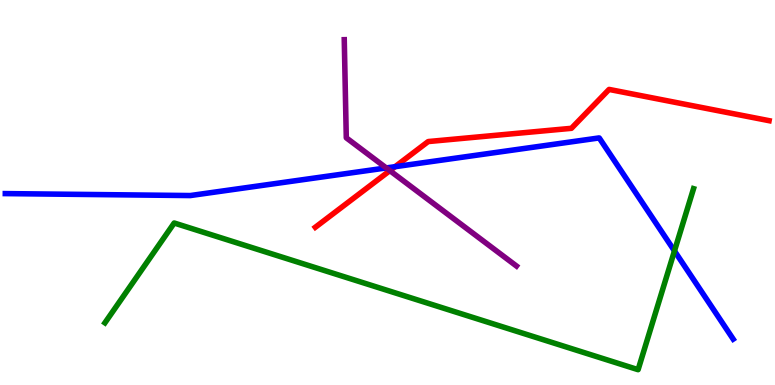[{'lines': ['blue', 'red'], 'intersections': [{'x': 5.1, 'y': 5.67}]}, {'lines': ['green', 'red'], 'intersections': []}, {'lines': ['purple', 'red'], 'intersections': [{'x': 5.03, 'y': 5.57}]}, {'lines': ['blue', 'green'], 'intersections': [{'x': 8.7, 'y': 3.48}]}, {'lines': ['blue', 'purple'], 'intersections': [{'x': 4.98, 'y': 5.64}]}, {'lines': ['green', 'purple'], 'intersections': []}]